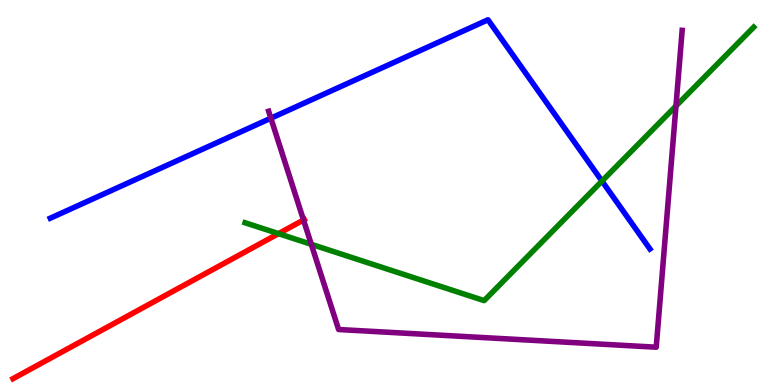[{'lines': ['blue', 'red'], 'intersections': []}, {'lines': ['green', 'red'], 'intersections': [{'x': 3.59, 'y': 3.93}]}, {'lines': ['purple', 'red'], 'intersections': [{'x': 3.92, 'y': 4.29}]}, {'lines': ['blue', 'green'], 'intersections': [{'x': 7.77, 'y': 5.3}]}, {'lines': ['blue', 'purple'], 'intersections': [{'x': 3.5, 'y': 6.93}]}, {'lines': ['green', 'purple'], 'intersections': [{'x': 4.02, 'y': 3.65}, {'x': 8.72, 'y': 7.25}]}]